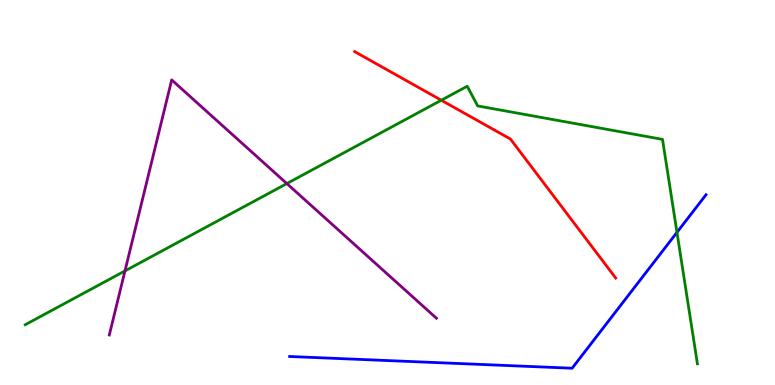[{'lines': ['blue', 'red'], 'intersections': []}, {'lines': ['green', 'red'], 'intersections': [{'x': 5.69, 'y': 7.4}]}, {'lines': ['purple', 'red'], 'intersections': []}, {'lines': ['blue', 'green'], 'intersections': [{'x': 8.74, 'y': 3.96}]}, {'lines': ['blue', 'purple'], 'intersections': []}, {'lines': ['green', 'purple'], 'intersections': [{'x': 1.61, 'y': 2.96}, {'x': 3.7, 'y': 5.23}]}]